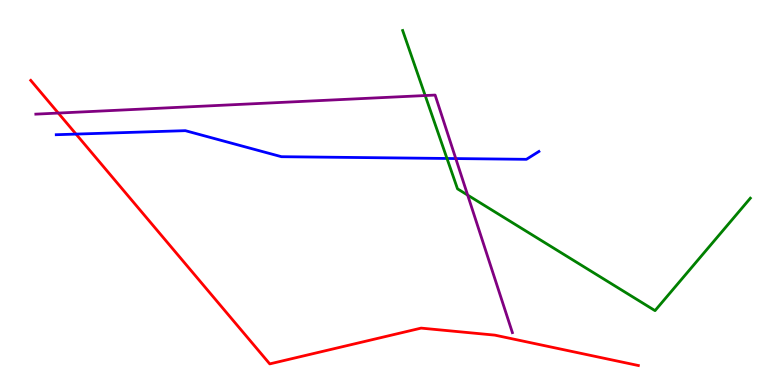[{'lines': ['blue', 'red'], 'intersections': [{'x': 0.981, 'y': 6.52}]}, {'lines': ['green', 'red'], 'intersections': []}, {'lines': ['purple', 'red'], 'intersections': [{'x': 0.752, 'y': 7.06}]}, {'lines': ['blue', 'green'], 'intersections': [{'x': 5.77, 'y': 5.88}]}, {'lines': ['blue', 'purple'], 'intersections': [{'x': 5.88, 'y': 5.88}]}, {'lines': ['green', 'purple'], 'intersections': [{'x': 5.49, 'y': 7.52}, {'x': 6.03, 'y': 4.93}]}]